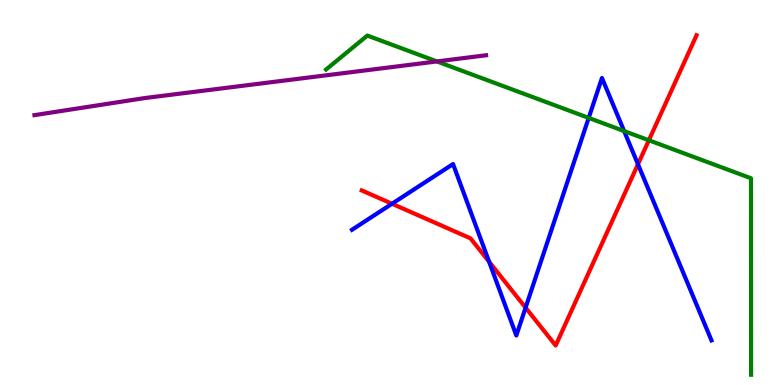[{'lines': ['blue', 'red'], 'intersections': [{'x': 5.06, 'y': 4.71}, {'x': 6.31, 'y': 3.2}, {'x': 6.78, 'y': 2.01}, {'x': 8.23, 'y': 5.73}]}, {'lines': ['green', 'red'], 'intersections': [{'x': 8.37, 'y': 6.36}]}, {'lines': ['purple', 'red'], 'intersections': []}, {'lines': ['blue', 'green'], 'intersections': [{'x': 7.6, 'y': 6.94}, {'x': 8.05, 'y': 6.6}]}, {'lines': ['blue', 'purple'], 'intersections': []}, {'lines': ['green', 'purple'], 'intersections': [{'x': 5.64, 'y': 8.4}]}]